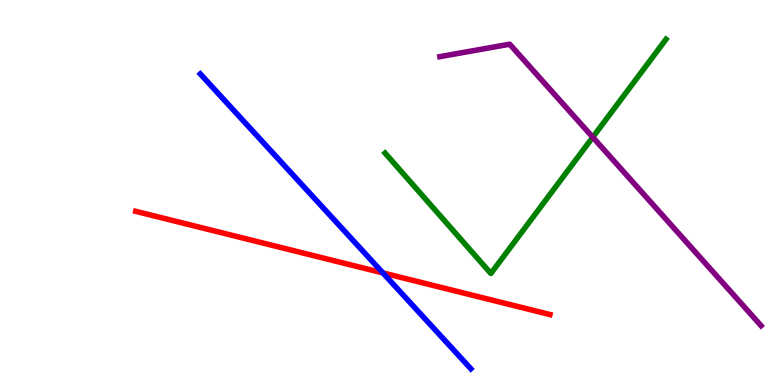[{'lines': ['blue', 'red'], 'intersections': [{'x': 4.94, 'y': 2.91}]}, {'lines': ['green', 'red'], 'intersections': []}, {'lines': ['purple', 'red'], 'intersections': []}, {'lines': ['blue', 'green'], 'intersections': []}, {'lines': ['blue', 'purple'], 'intersections': []}, {'lines': ['green', 'purple'], 'intersections': [{'x': 7.65, 'y': 6.44}]}]